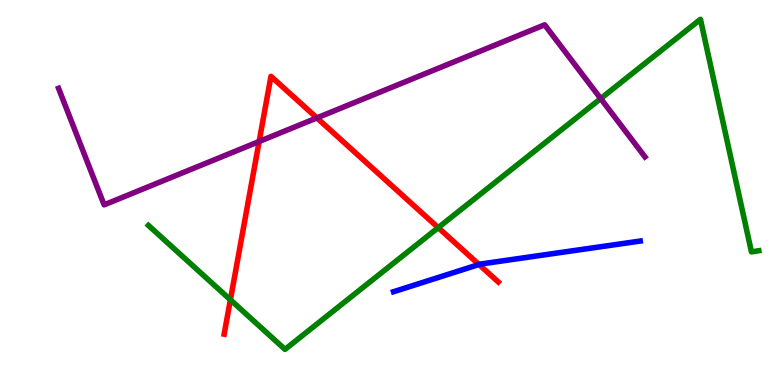[{'lines': ['blue', 'red'], 'intersections': [{'x': 6.18, 'y': 3.13}]}, {'lines': ['green', 'red'], 'intersections': [{'x': 2.97, 'y': 2.21}, {'x': 5.65, 'y': 4.09}]}, {'lines': ['purple', 'red'], 'intersections': [{'x': 3.34, 'y': 6.32}, {'x': 4.09, 'y': 6.94}]}, {'lines': ['blue', 'green'], 'intersections': []}, {'lines': ['blue', 'purple'], 'intersections': []}, {'lines': ['green', 'purple'], 'intersections': [{'x': 7.75, 'y': 7.44}]}]